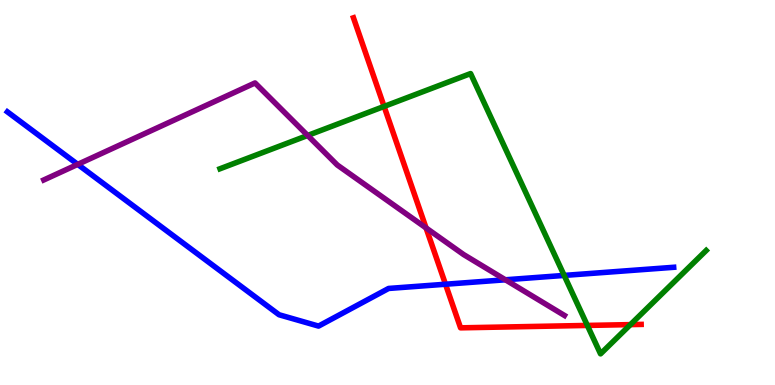[{'lines': ['blue', 'red'], 'intersections': [{'x': 5.75, 'y': 2.62}]}, {'lines': ['green', 'red'], 'intersections': [{'x': 4.96, 'y': 7.24}, {'x': 7.58, 'y': 1.55}, {'x': 8.13, 'y': 1.57}]}, {'lines': ['purple', 'red'], 'intersections': [{'x': 5.5, 'y': 4.08}]}, {'lines': ['blue', 'green'], 'intersections': [{'x': 7.28, 'y': 2.85}]}, {'lines': ['blue', 'purple'], 'intersections': [{'x': 1.0, 'y': 5.73}, {'x': 6.52, 'y': 2.73}]}, {'lines': ['green', 'purple'], 'intersections': [{'x': 3.97, 'y': 6.48}]}]